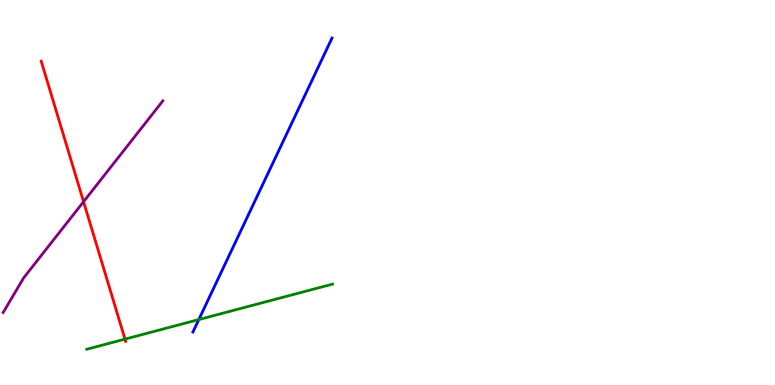[{'lines': ['blue', 'red'], 'intersections': []}, {'lines': ['green', 'red'], 'intersections': [{'x': 1.61, 'y': 1.19}]}, {'lines': ['purple', 'red'], 'intersections': [{'x': 1.08, 'y': 4.76}]}, {'lines': ['blue', 'green'], 'intersections': [{'x': 2.57, 'y': 1.7}]}, {'lines': ['blue', 'purple'], 'intersections': []}, {'lines': ['green', 'purple'], 'intersections': []}]